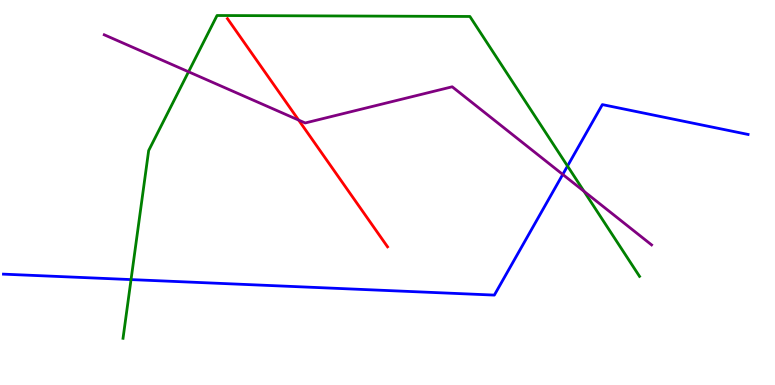[{'lines': ['blue', 'red'], 'intersections': []}, {'lines': ['green', 'red'], 'intersections': []}, {'lines': ['purple', 'red'], 'intersections': [{'x': 3.85, 'y': 6.88}]}, {'lines': ['blue', 'green'], 'intersections': [{'x': 1.69, 'y': 2.74}, {'x': 7.32, 'y': 5.69}]}, {'lines': ['blue', 'purple'], 'intersections': [{'x': 7.26, 'y': 5.47}]}, {'lines': ['green', 'purple'], 'intersections': [{'x': 2.43, 'y': 8.14}, {'x': 7.54, 'y': 5.03}]}]